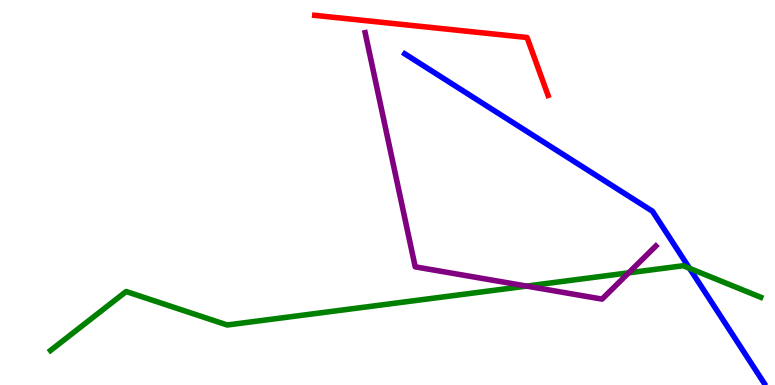[{'lines': ['blue', 'red'], 'intersections': []}, {'lines': ['green', 'red'], 'intersections': []}, {'lines': ['purple', 'red'], 'intersections': []}, {'lines': ['blue', 'green'], 'intersections': [{'x': 8.9, 'y': 3.03}]}, {'lines': ['blue', 'purple'], 'intersections': []}, {'lines': ['green', 'purple'], 'intersections': [{'x': 6.8, 'y': 2.57}, {'x': 8.11, 'y': 2.91}]}]